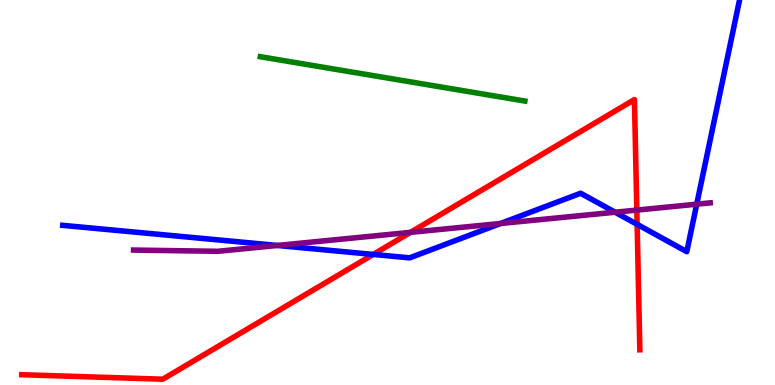[{'lines': ['blue', 'red'], 'intersections': [{'x': 4.82, 'y': 3.39}, {'x': 8.22, 'y': 4.17}]}, {'lines': ['green', 'red'], 'intersections': []}, {'lines': ['purple', 'red'], 'intersections': [{'x': 5.3, 'y': 3.96}, {'x': 8.22, 'y': 4.54}]}, {'lines': ['blue', 'green'], 'intersections': []}, {'lines': ['blue', 'purple'], 'intersections': [{'x': 3.58, 'y': 3.62}, {'x': 6.46, 'y': 4.2}, {'x': 7.94, 'y': 4.49}, {'x': 8.99, 'y': 4.7}]}, {'lines': ['green', 'purple'], 'intersections': []}]